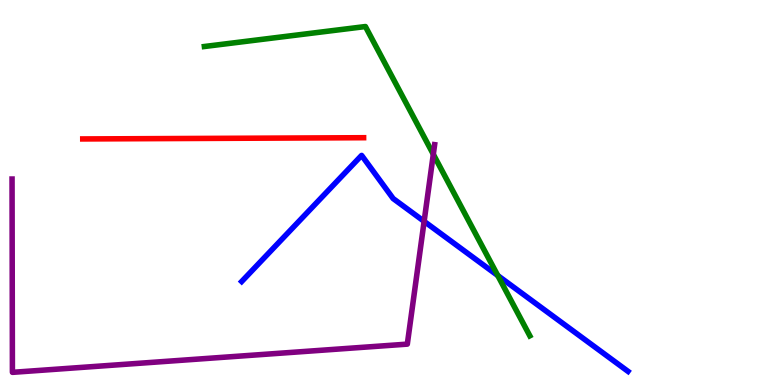[{'lines': ['blue', 'red'], 'intersections': []}, {'lines': ['green', 'red'], 'intersections': []}, {'lines': ['purple', 'red'], 'intersections': []}, {'lines': ['blue', 'green'], 'intersections': [{'x': 6.42, 'y': 2.84}]}, {'lines': ['blue', 'purple'], 'intersections': [{'x': 5.47, 'y': 4.25}]}, {'lines': ['green', 'purple'], 'intersections': [{'x': 5.59, 'y': 5.99}]}]